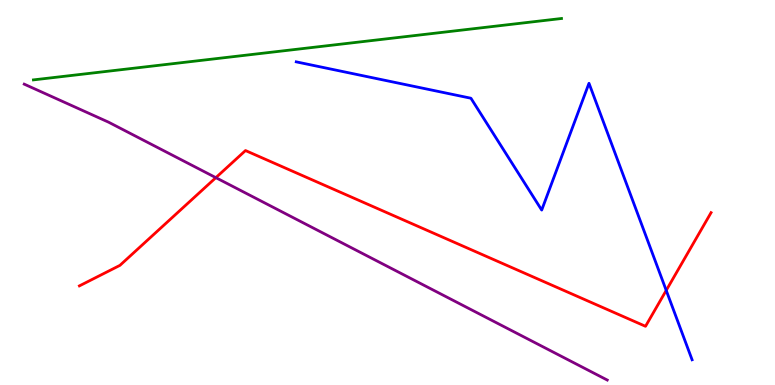[{'lines': ['blue', 'red'], 'intersections': [{'x': 8.6, 'y': 2.46}]}, {'lines': ['green', 'red'], 'intersections': []}, {'lines': ['purple', 'red'], 'intersections': [{'x': 2.79, 'y': 5.39}]}, {'lines': ['blue', 'green'], 'intersections': []}, {'lines': ['blue', 'purple'], 'intersections': []}, {'lines': ['green', 'purple'], 'intersections': []}]